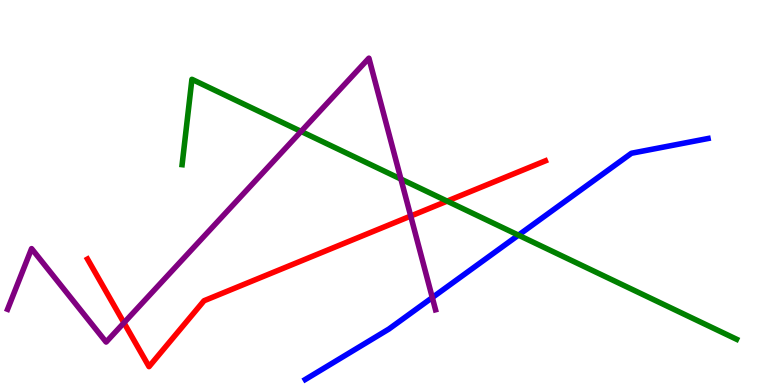[{'lines': ['blue', 'red'], 'intersections': []}, {'lines': ['green', 'red'], 'intersections': [{'x': 5.77, 'y': 4.78}]}, {'lines': ['purple', 'red'], 'intersections': [{'x': 1.6, 'y': 1.62}, {'x': 5.3, 'y': 4.39}]}, {'lines': ['blue', 'green'], 'intersections': [{'x': 6.69, 'y': 3.89}]}, {'lines': ['blue', 'purple'], 'intersections': [{'x': 5.58, 'y': 2.27}]}, {'lines': ['green', 'purple'], 'intersections': [{'x': 3.89, 'y': 6.59}, {'x': 5.17, 'y': 5.35}]}]